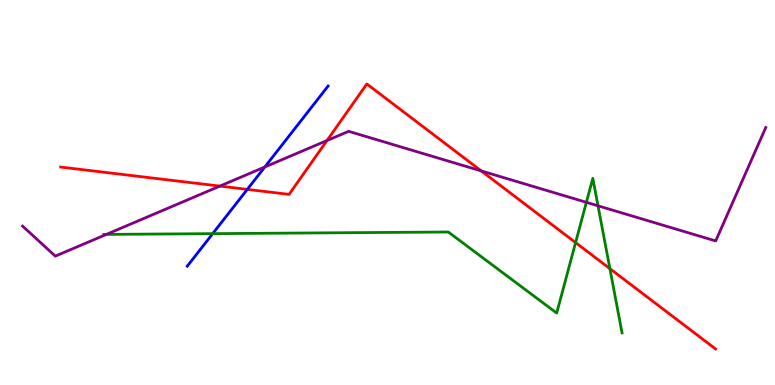[{'lines': ['blue', 'red'], 'intersections': [{'x': 3.19, 'y': 5.08}]}, {'lines': ['green', 'red'], 'intersections': [{'x': 7.43, 'y': 3.7}, {'x': 7.87, 'y': 3.02}]}, {'lines': ['purple', 'red'], 'intersections': [{'x': 2.84, 'y': 5.17}, {'x': 4.22, 'y': 6.35}, {'x': 6.21, 'y': 5.56}]}, {'lines': ['blue', 'green'], 'intersections': [{'x': 2.74, 'y': 3.93}]}, {'lines': ['blue', 'purple'], 'intersections': [{'x': 3.42, 'y': 5.66}]}, {'lines': ['green', 'purple'], 'intersections': [{'x': 1.37, 'y': 3.91}, {'x': 7.57, 'y': 4.74}, {'x': 7.72, 'y': 4.65}]}]